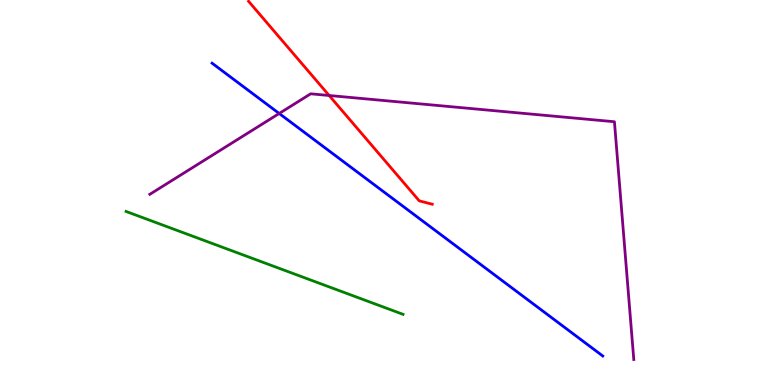[{'lines': ['blue', 'red'], 'intersections': []}, {'lines': ['green', 'red'], 'intersections': []}, {'lines': ['purple', 'red'], 'intersections': [{'x': 4.25, 'y': 7.52}]}, {'lines': ['blue', 'green'], 'intersections': []}, {'lines': ['blue', 'purple'], 'intersections': [{'x': 3.6, 'y': 7.05}]}, {'lines': ['green', 'purple'], 'intersections': []}]